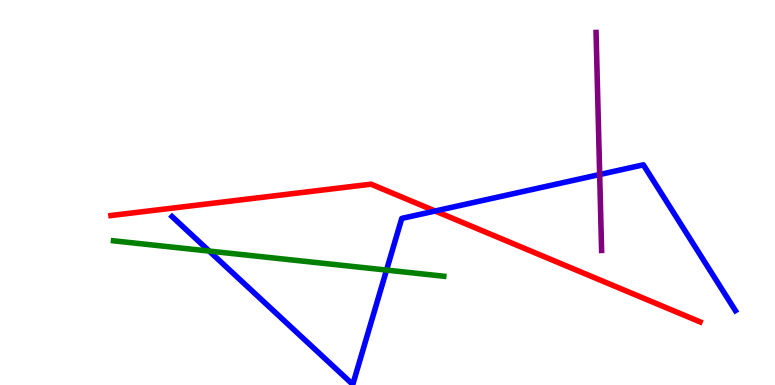[{'lines': ['blue', 'red'], 'intersections': [{'x': 5.61, 'y': 4.52}]}, {'lines': ['green', 'red'], 'intersections': []}, {'lines': ['purple', 'red'], 'intersections': []}, {'lines': ['blue', 'green'], 'intersections': [{'x': 2.7, 'y': 3.48}, {'x': 4.99, 'y': 2.98}]}, {'lines': ['blue', 'purple'], 'intersections': [{'x': 7.74, 'y': 5.47}]}, {'lines': ['green', 'purple'], 'intersections': []}]